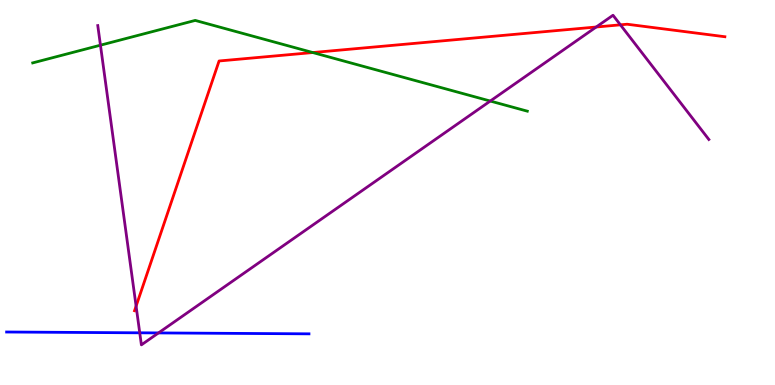[{'lines': ['blue', 'red'], 'intersections': []}, {'lines': ['green', 'red'], 'intersections': [{'x': 4.04, 'y': 8.64}]}, {'lines': ['purple', 'red'], 'intersections': [{'x': 1.76, 'y': 2.05}, {'x': 7.69, 'y': 9.3}, {'x': 8.01, 'y': 9.36}]}, {'lines': ['blue', 'green'], 'intersections': []}, {'lines': ['blue', 'purple'], 'intersections': [{'x': 1.8, 'y': 1.36}, {'x': 2.04, 'y': 1.35}]}, {'lines': ['green', 'purple'], 'intersections': [{'x': 1.3, 'y': 8.83}, {'x': 6.33, 'y': 7.38}]}]